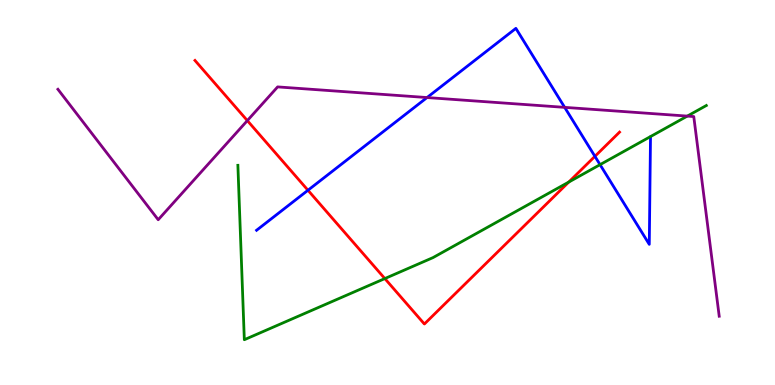[{'lines': ['blue', 'red'], 'intersections': [{'x': 3.97, 'y': 5.06}, {'x': 7.68, 'y': 5.94}]}, {'lines': ['green', 'red'], 'intersections': [{'x': 4.97, 'y': 2.76}, {'x': 7.34, 'y': 5.27}]}, {'lines': ['purple', 'red'], 'intersections': [{'x': 3.19, 'y': 6.87}]}, {'lines': ['blue', 'green'], 'intersections': [{'x': 7.74, 'y': 5.72}]}, {'lines': ['blue', 'purple'], 'intersections': [{'x': 5.51, 'y': 7.47}, {'x': 7.29, 'y': 7.21}]}, {'lines': ['green', 'purple'], 'intersections': [{'x': 8.87, 'y': 6.98}]}]